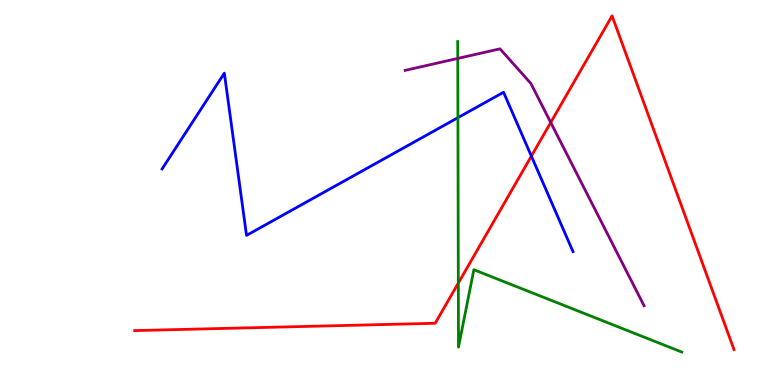[{'lines': ['blue', 'red'], 'intersections': [{'x': 6.86, 'y': 5.95}]}, {'lines': ['green', 'red'], 'intersections': [{'x': 5.91, 'y': 2.65}]}, {'lines': ['purple', 'red'], 'intersections': [{'x': 7.11, 'y': 6.82}]}, {'lines': ['blue', 'green'], 'intersections': [{'x': 5.91, 'y': 6.94}]}, {'lines': ['blue', 'purple'], 'intersections': []}, {'lines': ['green', 'purple'], 'intersections': [{'x': 5.91, 'y': 8.48}]}]